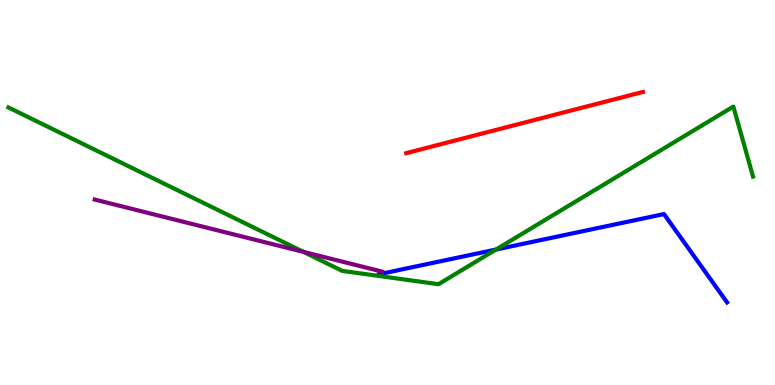[{'lines': ['blue', 'red'], 'intersections': []}, {'lines': ['green', 'red'], 'intersections': []}, {'lines': ['purple', 'red'], 'intersections': []}, {'lines': ['blue', 'green'], 'intersections': [{'x': 6.4, 'y': 3.52}]}, {'lines': ['blue', 'purple'], 'intersections': []}, {'lines': ['green', 'purple'], 'intersections': [{'x': 3.92, 'y': 3.46}]}]